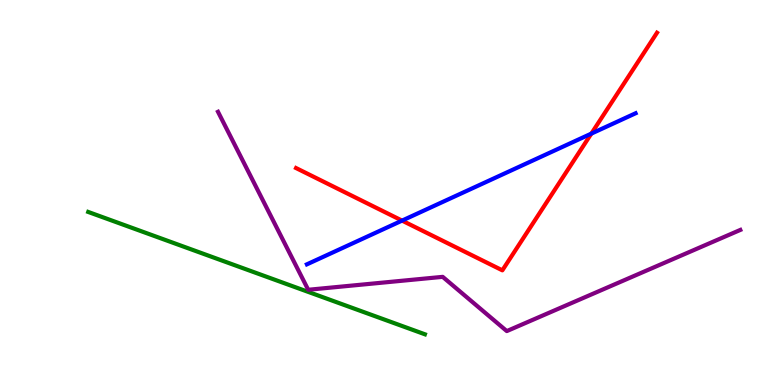[{'lines': ['blue', 'red'], 'intersections': [{'x': 5.19, 'y': 4.27}, {'x': 7.63, 'y': 6.53}]}, {'lines': ['green', 'red'], 'intersections': []}, {'lines': ['purple', 'red'], 'intersections': []}, {'lines': ['blue', 'green'], 'intersections': []}, {'lines': ['blue', 'purple'], 'intersections': []}, {'lines': ['green', 'purple'], 'intersections': []}]